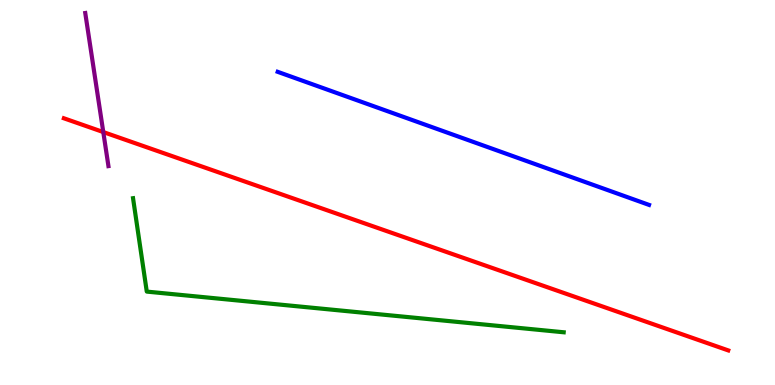[{'lines': ['blue', 'red'], 'intersections': []}, {'lines': ['green', 'red'], 'intersections': []}, {'lines': ['purple', 'red'], 'intersections': [{'x': 1.33, 'y': 6.57}]}, {'lines': ['blue', 'green'], 'intersections': []}, {'lines': ['blue', 'purple'], 'intersections': []}, {'lines': ['green', 'purple'], 'intersections': []}]